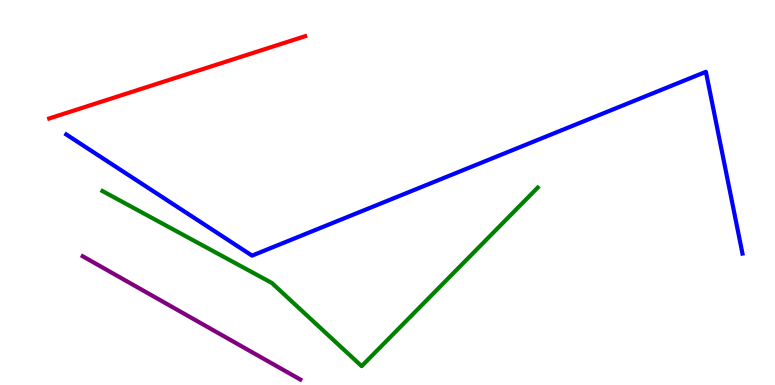[{'lines': ['blue', 'red'], 'intersections': []}, {'lines': ['green', 'red'], 'intersections': []}, {'lines': ['purple', 'red'], 'intersections': []}, {'lines': ['blue', 'green'], 'intersections': []}, {'lines': ['blue', 'purple'], 'intersections': []}, {'lines': ['green', 'purple'], 'intersections': []}]